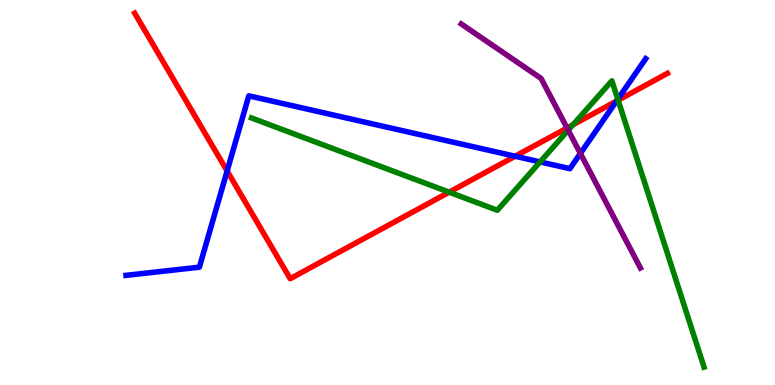[{'lines': ['blue', 'red'], 'intersections': [{'x': 2.93, 'y': 5.56}, {'x': 6.65, 'y': 5.94}, {'x': 7.95, 'y': 7.37}]}, {'lines': ['green', 'red'], 'intersections': [{'x': 5.8, 'y': 5.01}, {'x': 7.39, 'y': 6.76}, {'x': 7.98, 'y': 7.4}]}, {'lines': ['purple', 'red'], 'intersections': [{'x': 7.32, 'y': 6.68}]}, {'lines': ['blue', 'green'], 'intersections': [{'x': 6.97, 'y': 5.79}, {'x': 7.97, 'y': 7.42}]}, {'lines': ['blue', 'purple'], 'intersections': [{'x': 7.49, 'y': 6.01}]}, {'lines': ['green', 'purple'], 'intersections': [{'x': 7.33, 'y': 6.62}]}]